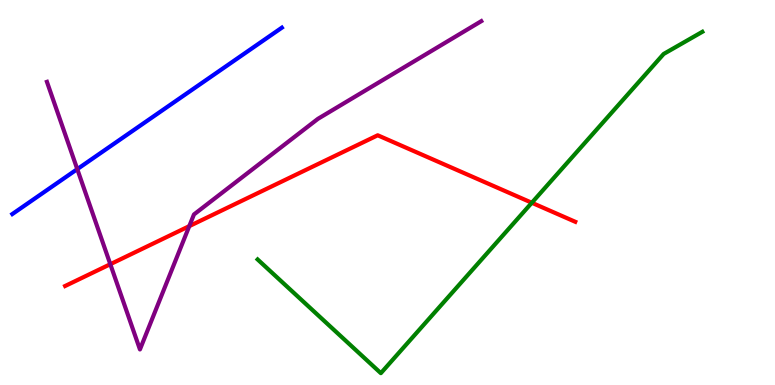[{'lines': ['blue', 'red'], 'intersections': []}, {'lines': ['green', 'red'], 'intersections': [{'x': 6.86, 'y': 4.73}]}, {'lines': ['purple', 'red'], 'intersections': [{'x': 1.42, 'y': 3.14}, {'x': 2.44, 'y': 4.13}]}, {'lines': ['blue', 'green'], 'intersections': []}, {'lines': ['blue', 'purple'], 'intersections': [{'x': 0.997, 'y': 5.61}]}, {'lines': ['green', 'purple'], 'intersections': []}]